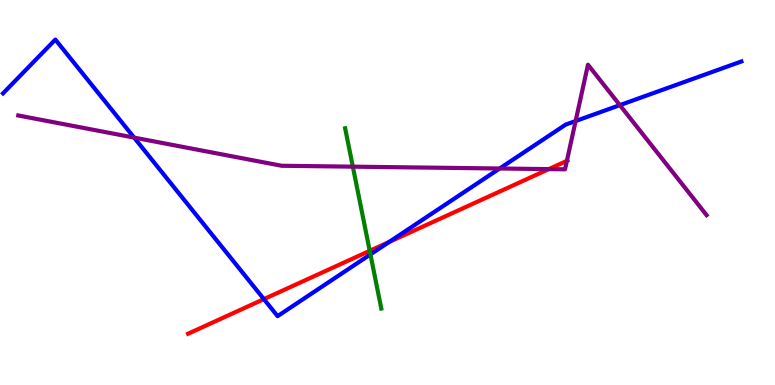[{'lines': ['blue', 'red'], 'intersections': [{'x': 3.41, 'y': 2.23}, {'x': 5.02, 'y': 3.72}]}, {'lines': ['green', 'red'], 'intersections': [{'x': 4.77, 'y': 3.48}]}, {'lines': ['purple', 'red'], 'intersections': [{'x': 7.08, 'y': 5.61}, {'x': 7.31, 'y': 5.82}]}, {'lines': ['blue', 'green'], 'intersections': [{'x': 4.78, 'y': 3.39}]}, {'lines': ['blue', 'purple'], 'intersections': [{'x': 1.73, 'y': 6.43}, {'x': 6.45, 'y': 5.62}, {'x': 7.43, 'y': 6.86}, {'x': 8.0, 'y': 7.27}]}, {'lines': ['green', 'purple'], 'intersections': [{'x': 4.55, 'y': 5.67}]}]